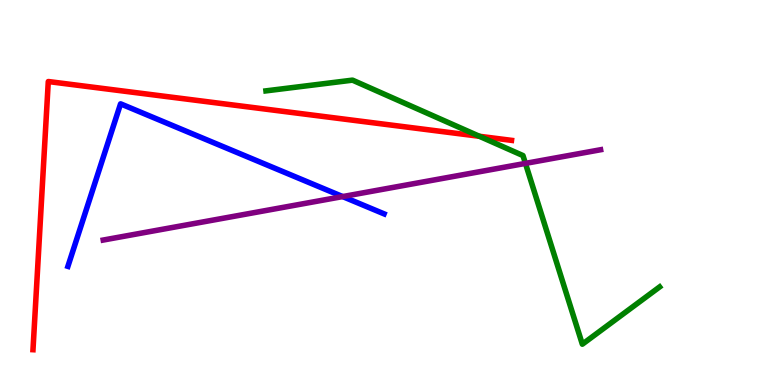[{'lines': ['blue', 'red'], 'intersections': []}, {'lines': ['green', 'red'], 'intersections': [{'x': 6.19, 'y': 6.46}]}, {'lines': ['purple', 'red'], 'intersections': []}, {'lines': ['blue', 'green'], 'intersections': []}, {'lines': ['blue', 'purple'], 'intersections': [{'x': 4.42, 'y': 4.89}]}, {'lines': ['green', 'purple'], 'intersections': [{'x': 6.78, 'y': 5.76}]}]